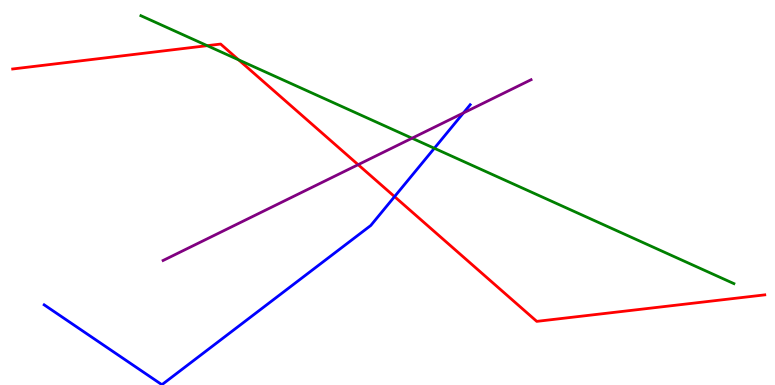[{'lines': ['blue', 'red'], 'intersections': [{'x': 5.09, 'y': 4.89}]}, {'lines': ['green', 'red'], 'intersections': [{'x': 2.67, 'y': 8.81}, {'x': 3.08, 'y': 8.44}]}, {'lines': ['purple', 'red'], 'intersections': [{'x': 4.62, 'y': 5.72}]}, {'lines': ['blue', 'green'], 'intersections': [{'x': 5.6, 'y': 6.15}]}, {'lines': ['blue', 'purple'], 'intersections': [{'x': 5.98, 'y': 7.07}]}, {'lines': ['green', 'purple'], 'intersections': [{'x': 5.32, 'y': 6.41}]}]